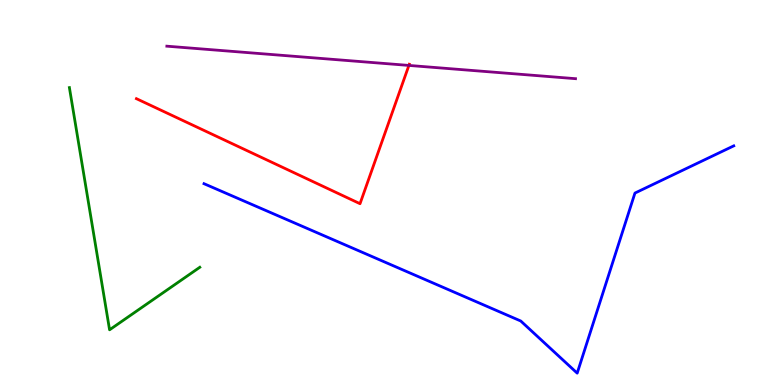[{'lines': ['blue', 'red'], 'intersections': []}, {'lines': ['green', 'red'], 'intersections': []}, {'lines': ['purple', 'red'], 'intersections': [{'x': 5.28, 'y': 8.3}]}, {'lines': ['blue', 'green'], 'intersections': []}, {'lines': ['blue', 'purple'], 'intersections': []}, {'lines': ['green', 'purple'], 'intersections': []}]